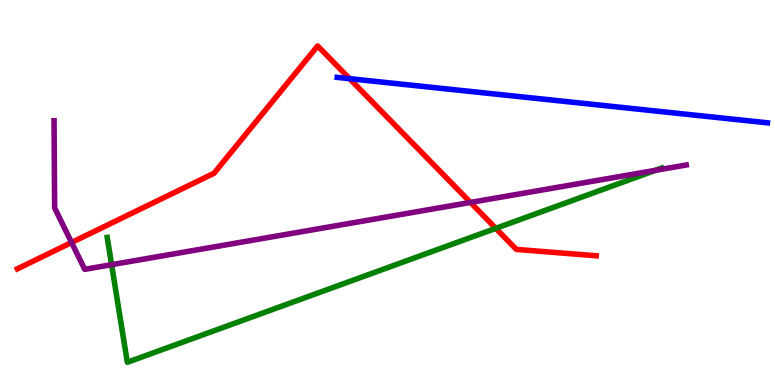[{'lines': ['blue', 'red'], 'intersections': [{'x': 4.51, 'y': 7.96}]}, {'lines': ['green', 'red'], 'intersections': [{'x': 6.4, 'y': 4.07}]}, {'lines': ['purple', 'red'], 'intersections': [{'x': 0.923, 'y': 3.7}, {'x': 6.07, 'y': 4.74}]}, {'lines': ['blue', 'green'], 'intersections': []}, {'lines': ['blue', 'purple'], 'intersections': []}, {'lines': ['green', 'purple'], 'intersections': [{'x': 1.44, 'y': 3.13}, {'x': 8.46, 'y': 5.57}]}]